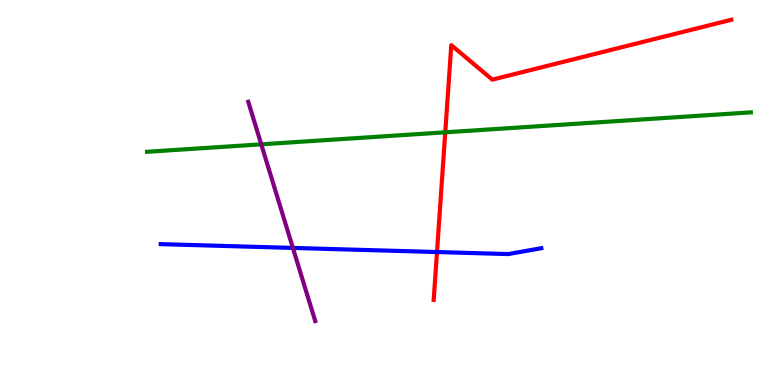[{'lines': ['blue', 'red'], 'intersections': [{'x': 5.64, 'y': 3.45}]}, {'lines': ['green', 'red'], 'intersections': [{'x': 5.75, 'y': 6.56}]}, {'lines': ['purple', 'red'], 'intersections': []}, {'lines': ['blue', 'green'], 'intersections': []}, {'lines': ['blue', 'purple'], 'intersections': [{'x': 3.78, 'y': 3.56}]}, {'lines': ['green', 'purple'], 'intersections': [{'x': 3.37, 'y': 6.25}]}]